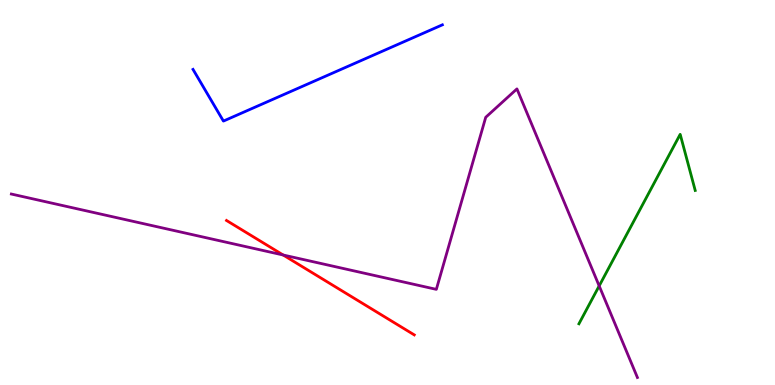[{'lines': ['blue', 'red'], 'intersections': []}, {'lines': ['green', 'red'], 'intersections': []}, {'lines': ['purple', 'red'], 'intersections': [{'x': 3.65, 'y': 3.38}]}, {'lines': ['blue', 'green'], 'intersections': []}, {'lines': ['blue', 'purple'], 'intersections': []}, {'lines': ['green', 'purple'], 'intersections': [{'x': 7.73, 'y': 2.57}]}]